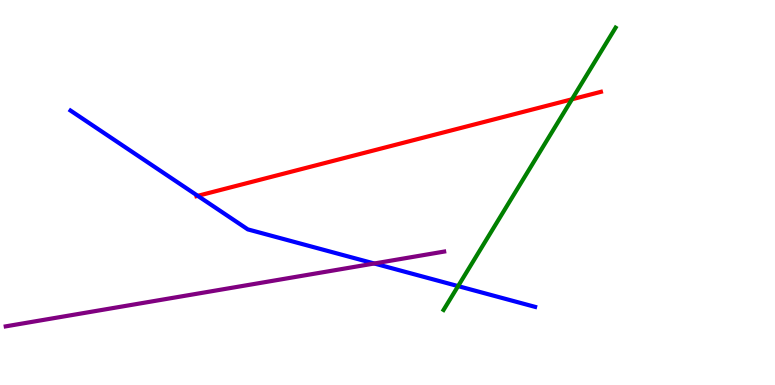[{'lines': ['blue', 'red'], 'intersections': [{'x': 2.55, 'y': 4.91}]}, {'lines': ['green', 'red'], 'intersections': [{'x': 7.38, 'y': 7.42}]}, {'lines': ['purple', 'red'], 'intersections': []}, {'lines': ['blue', 'green'], 'intersections': [{'x': 5.91, 'y': 2.57}]}, {'lines': ['blue', 'purple'], 'intersections': [{'x': 4.83, 'y': 3.16}]}, {'lines': ['green', 'purple'], 'intersections': []}]